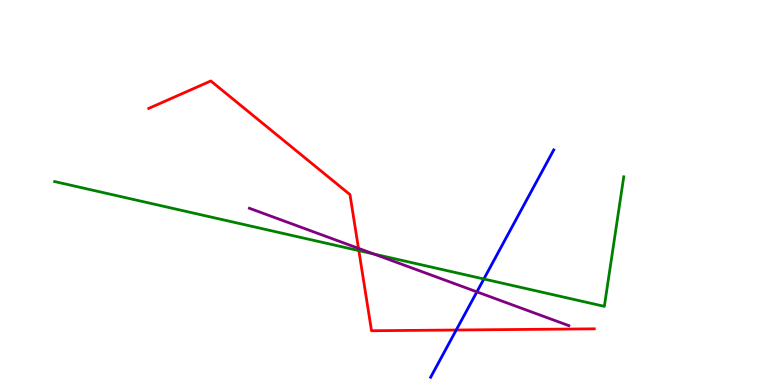[{'lines': ['blue', 'red'], 'intersections': [{'x': 5.89, 'y': 1.43}]}, {'lines': ['green', 'red'], 'intersections': [{'x': 4.63, 'y': 3.49}]}, {'lines': ['purple', 'red'], 'intersections': [{'x': 4.63, 'y': 3.55}]}, {'lines': ['blue', 'green'], 'intersections': [{'x': 6.24, 'y': 2.75}]}, {'lines': ['blue', 'purple'], 'intersections': [{'x': 6.15, 'y': 2.42}]}, {'lines': ['green', 'purple'], 'intersections': [{'x': 4.83, 'y': 3.4}]}]